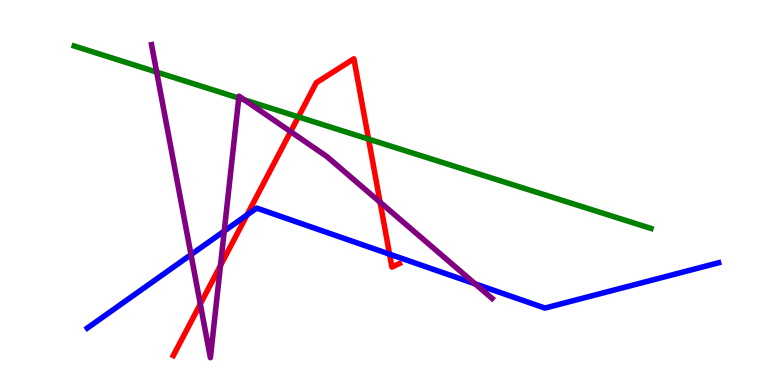[{'lines': ['blue', 'red'], 'intersections': [{'x': 3.19, 'y': 4.42}, {'x': 5.03, 'y': 3.4}]}, {'lines': ['green', 'red'], 'intersections': [{'x': 3.85, 'y': 6.96}, {'x': 4.76, 'y': 6.39}]}, {'lines': ['purple', 'red'], 'intersections': [{'x': 2.58, 'y': 2.1}, {'x': 2.84, 'y': 3.1}, {'x': 3.75, 'y': 6.58}, {'x': 4.9, 'y': 4.75}]}, {'lines': ['blue', 'green'], 'intersections': []}, {'lines': ['blue', 'purple'], 'intersections': [{'x': 2.46, 'y': 3.39}, {'x': 2.89, 'y': 4.0}, {'x': 6.13, 'y': 2.63}]}, {'lines': ['green', 'purple'], 'intersections': [{'x': 2.02, 'y': 8.13}, {'x': 3.08, 'y': 7.45}, {'x': 3.15, 'y': 7.41}]}]